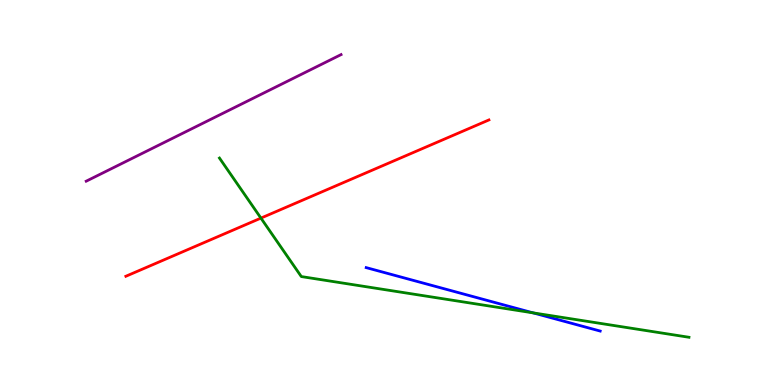[{'lines': ['blue', 'red'], 'intersections': []}, {'lines': ['green', 'red'], 'intersections': [{'x': 3.37, 'y': 4.33}]}, {'lines': ['purple', 'red'], 'intersections': []}, {'lines': ['blue', 'green'], 'intersections': [{'x': 6.88, 'y': 1.87}]}, {'lines': ['blue', 'purple'], 'intersections': []}, {'lines': ['green', 'purple'], 'intersections': []}]